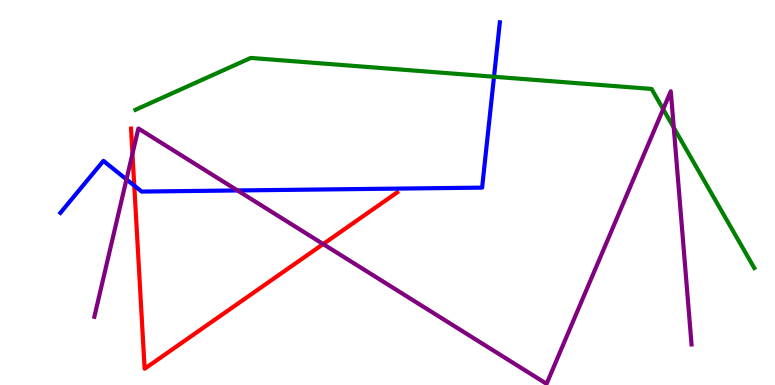[{'lines': ['blue', 'red'], 'intersections': [{'x': 1.73, 'y': 5.18}]}, {'lines': ['green', 'red'], 'intersections': []}, {'lines': ['purple', 'red'], 'intersections': [{'x': 1.71, 'y': 6.01}, {'x': 4.17, 'y': 3.66}]}, {'lines': ['blue', 'green'], 'intersections': [{'x': 6.37, 'y': 8.01}]}, {'lines': ['blue', 'purple'], 'intersections': [{'x': 1.63, 'y': 5.34}, {'x': 3.06, 'y': 5.05}]}, {'lines': ['green', 'purple'], 'intersections': [{'x': 8.56, 'y': 7.16}, {'x': 8.69, 'y': 6.68}]}]